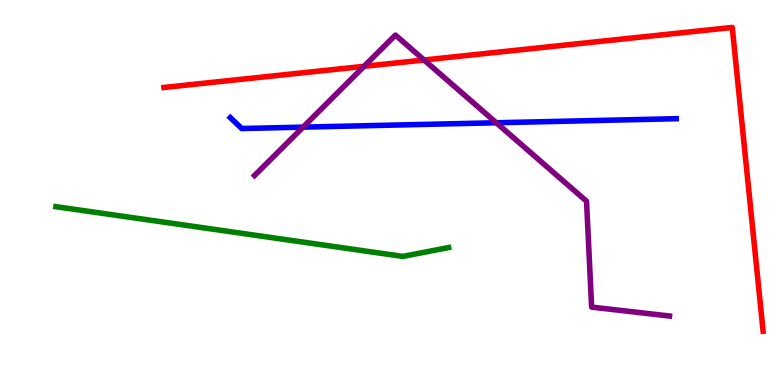[{'lines': ['blue', 'red'], 'intersections': []}, {'lines': ['green', 'red'], 'intersections': []}, {'lines': ['purple', 'red'], 'intersections': [{'x': 4.7, 'y': 8.28}, {'x': 5.47, 'y': 8.44}]}, {'lines': ['blue', 'green'], 'intersections': []}, {'lines': ['blue', 'purple'], 'intersections': [{'x': 3.91, 'y': 6.7}, {'x': 6.4, 'y': 6.81}]}, {'lines': ['green', 'purple'], 'intersections': []}]